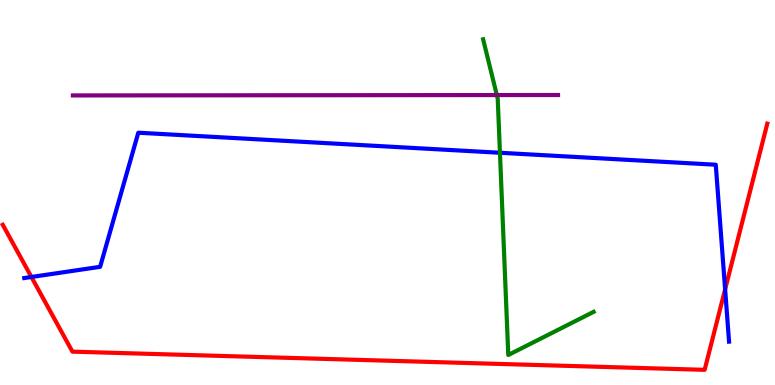[{'lines': ['blue', 'red'], 'intersections': [{'x': 0.406, 'y': 2.81}, {'x': 9.36, 'y': 2.48}]}, {'lines': ['green', 'red'], 'intersections': []}, {'lines': ['purple', 'red'], 'intersections': []}, {'lines': ['blue', 'green'], 'intersections': [{'x': 6.45, 'y': 6.03}]}, {'lines': ['blue', 'purple'], 'intersections': []}, {'lines': ['green', 'purple'], 'intersections': [{'x': 6.41, 'y': 7.53}]}]